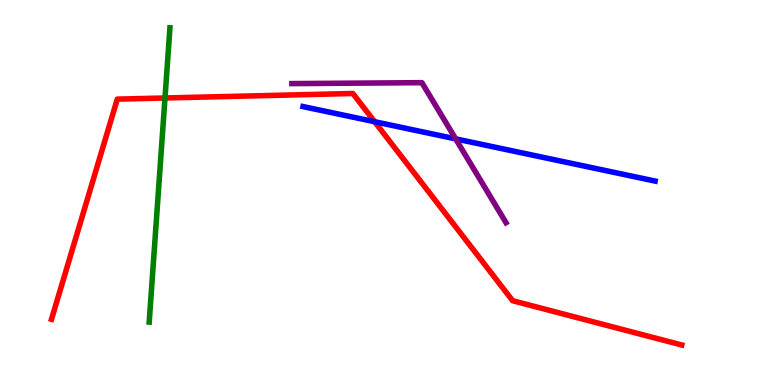[{'lines': ['blue', 'red'], 'intersections': [{'x': 4.83, 'y': 6.84}]}, {'lines': ['green', 'red'], 'intersections': [{'x': 2.13, 'y': 7.45}]}, {'lines': ['purple', 'red'], 'intersections': []}, {'lines': ['blue', 'green'], 'intersections': []}, {'lines': ['blue', 'purple'], 'intersections': [{'x': 5.88, 'y': 6.39}]}, {'lines': ['green', 'purple'], 'intersections': []}]